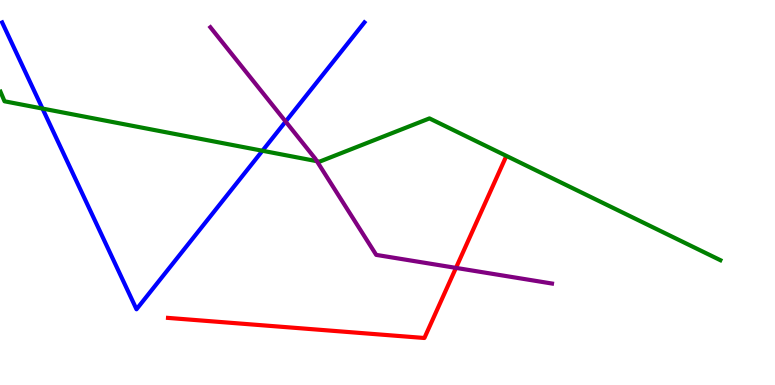[{'lines': ['blue', 'red'], 'intersections': []}, {'lines': ['green', 'red'], 'intersections': []}, {'lines': ['purple', 'red'], 'intersections': [{'x': 5.88, 'y': 3.04}]}, {'lines': ['blue', 'green'], 'intersections': [{'x': 0.548, 'y': 7.18}, {'x': 3.39, 'y': 6.08}]}, {'lines': ['blue', 'purple'], 'intersections': [{'x': 3.69, 'y': 6.84}]}, {'lines': ['green', 'purple'], 'intersections': [{'x': 4.09, 'y': 5.81}]}]